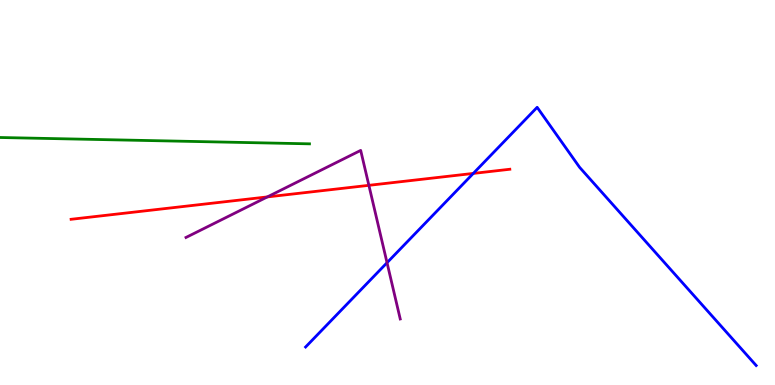[{'lines': ['blue', 'red'], 'intersections': [{'x': 6.11, 'y': 5.5}]}, {'lines': ['green', 'red'], 'intersections': []}, {'lines': ['purple', 'red'], 'intersections': [{'x': 3.45, 'y': 4.89}, {'x': 4.76, 'y': 5.19}]}, {'lines': ['blue', 'green'], 'intersections': []}, {'lines': ['blue', 'purple'], 'intersections': [{'x': 4.99, 'y': 3.18}]}, {'lines': ['green', 'purple'], 'intersections': []}]